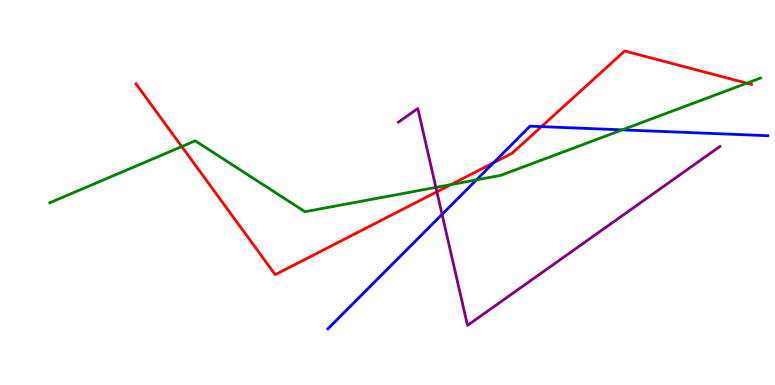[{'lines': ['blue', 'red'], 'intersections': [{'x': 6.37, 'y': 5.77}, {'x': 6.99, 'y': 6.71}]}, {'lines': ['green', 'red'], 'intersections': [{'x': 2.35, 'y': 6.19}, {'x': 5.82, 'y': 5.21}, {'x': 9.64, 'y': 7.84}]}, {'lines': ['purple', 'red'], 'intersections': [{'x': 5.64, 'y': 5.02}]}, {'lines': ['blue', 'green'], 'intersections': [{'x': 6.15, 'y': 5.33}, {'x': 8.03, 'y': 6.63}]}, {'lines': ['blue', 'purple'], 'intersections': [{'x': 5.7, 'y': 4.43}]}, {'lines': ['green', 'purple'], 'intersections': [{'x': 5.62, 'y': 5.13}]}]